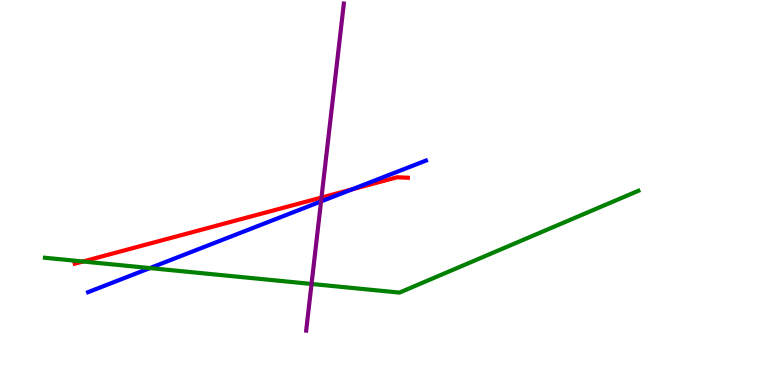[{'lines': ['blue', 'red'], 'intersections': [{'x': 4.54, 'y': 5.08}]}, {'lines': ['green', 'red'], 'intersections': [{'x': 1.07, 'y': 3.21}]}, {'lines': ['purple', 'red'], 'intersections': [{'x': 4.15, 'y': 4.87}]}, {'lines': ['blue', 'green'], 'intersections': [{'x': 1.93, 'y': 3.04}]}, {'lines': ['blue', 'purple'], 'intersections': [{'x': 4.14, 'y': 4.77}]}, {'lines': ['green', 'purple'], 'intersections': [{'x': 4.02, 'y': 2.62}]}]